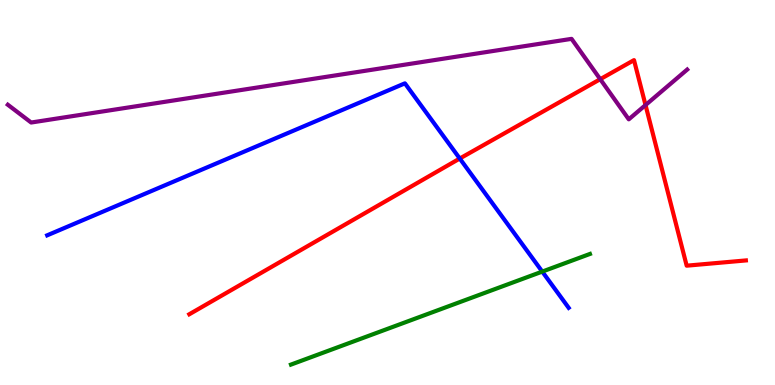[{'lines': ['blue', 'red'], 'intersections': [{'x': 5.93, 'y': 5.88}]}, {'lines': ['green', 'red'], 'intersections': []}, {'lines': ['purple', 'red'], 'intersections': [{'x': 7.74, 'y': 7.94}, {'x': 8.33, 'y': 7.27}]}, {'lines': ['blue', 'green'], 'intersections': [{'x': 7.0, 'y': 2.95}]}, {'lines': ['blue', 'purple'], 'intersections': []}, {'lines': ['green', 'purple'], 'intersections': []}]